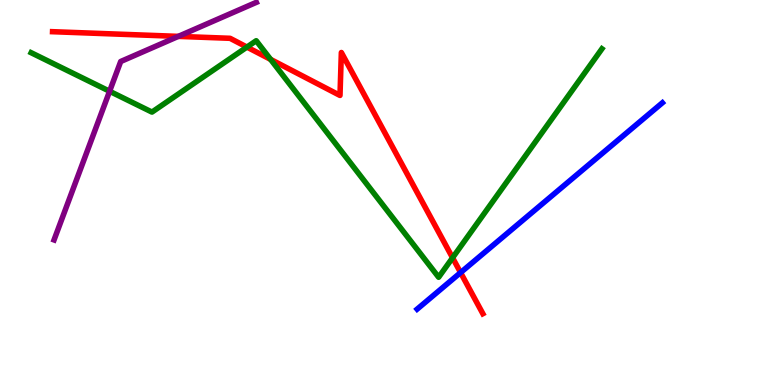[{'lines': ['blue', 'red'], 'intersections': [{'x': 5.94, 'y': 2.92}]}, {'lines': ['green', 'red'], 'intersections': [{'x': 3.19, 'y': 8.78}, {'x': 3.49, 'y': 8.46}, {'x': 5.84, 'y': 3.3}]}, {'lines': ['purple', 'red'], 'intersections': [{'x': 2.3, 'y': 9.06}]}, {'lines': ['blue', 'green'], 'intersections': []}, {'lines': ['blue', 'purple'], 'intersections': []}, {'lines': ['green', 'purple'], 'intersections': [{'x': 1.41, 'y': 7.63}]}]